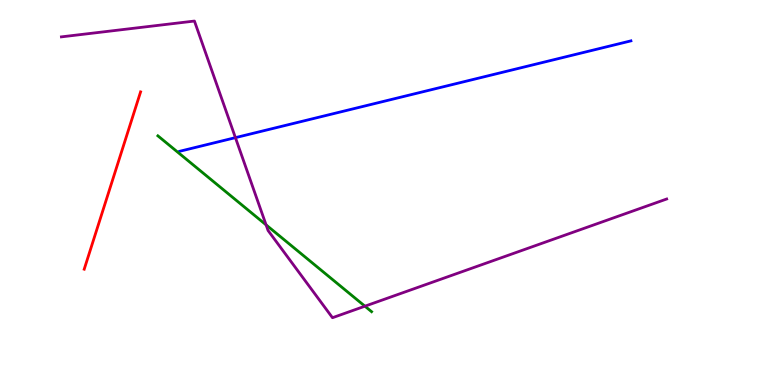[{'lines': ['blue', 'red'], 'intersections': []}, {'lines': ['green', 'red'], 'intersections': []}, {'lines': ['purple', 'red'], 'intersections': []}, {'lines': ['blue', 'green'], 'intersections': []}, {'lines': ['blue', 'purple'], 'intersections': [{'x': 3.04, 'y': 6.42}]}, {'lines': ['green', 'purple'], 'intersections': [{'x': 3.43, 'y': 4.16}, {'x': 4.71, 'y': 2.05}]}]